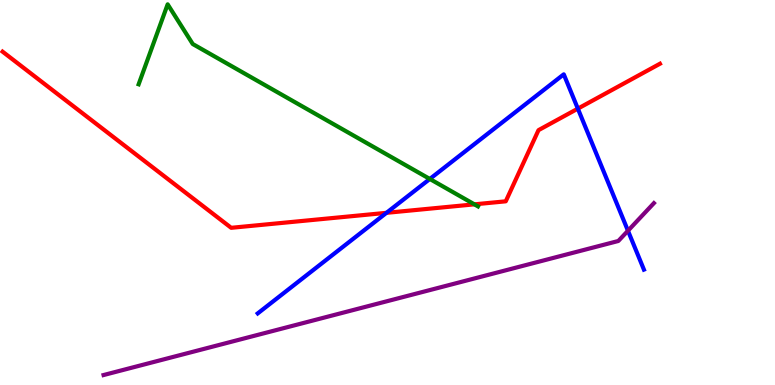[{'lines': ['blue', 'red'], 'intersections': [{'x': 4.99, 'y': 4.47}, {'x': 7.46, 'y': 7.18}]}, {'lines': ['green', 'red'], 'intersections': [{'x': 6.12, 'y': 4.69}]}, {'lines': ['purple', 'red'], 'intersections': []}, {'lines': ['blue', 'green'], 'intersections': [{'x': 5.55, 'y': 5.35}]}, {'lines': ['blue', 'purple'], 'intersections': [{'x': 8.1, 'y': 4.01}]}, {'lines': ['green', 'purple'], 'intersections': []}]